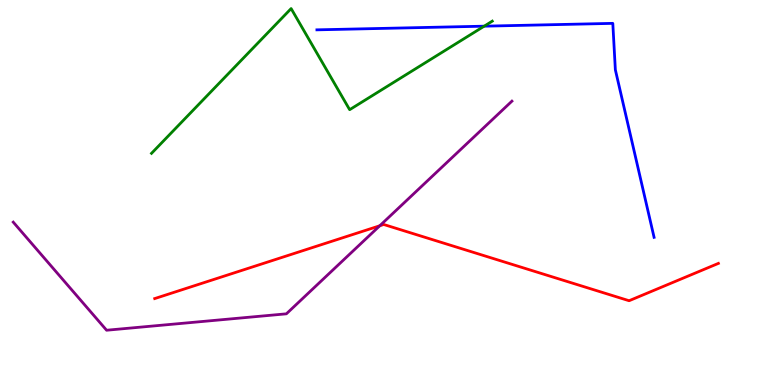[{'lines': ['blue', 'red'], 'intersections': []}, {'lines': ['green', 'red'], 'intersections': []}, {'lines': ['purple', 'red'], 'intersections': [{'x': 4.9, 'y': 4.14}]}, {'lines': ['blue', 'green'], 'intersections': [{'x': 6.25, 'y': 9.32}]}, {'lines': ['blue', 'purple'], 'intersections': []}, {'lines': ['green', 'purple'], 'intersections': []}]